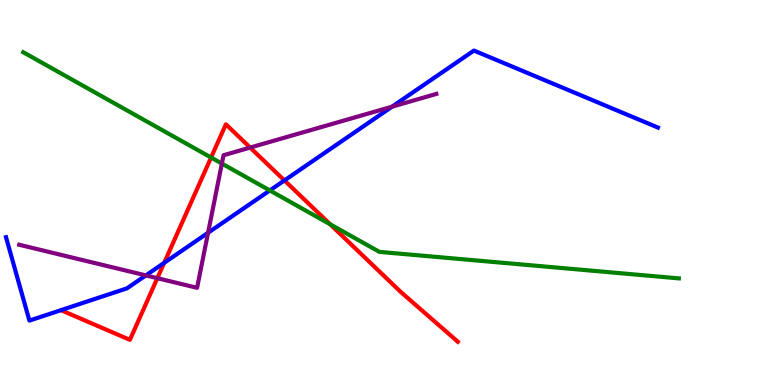[{'lines': ['blue', 'red'], 'intersections': [{'x': 2.12, 'y': 3.17}, {'x': 3.67, 'y': 5.31}]}, {'lines': ['green', 'red'], 'intersections': [{'x': 2.72, 'y': 5.91}, {'x': 4.26, 'y': 4.18}]}, {'lines': ['purple', 'red'], 'intersections': [{'x': 2.03, 'y': 2.77}, {'x': 3.23, 'y': 6.17}]}, {'lines': ['blue', 'green'], 'intersections': [{'x': 3.48, 'y': 5.05}]}, {'lines': ['blue', 'purple'], 'intersections': [{'x': 1.88, 'y': 2.85}, {'x': 2.68, 'y': 3.95}, {'x': 5.06, 'y': 7.23}]}, {'lines': ['green', 'purple'], 'intersections': [{'x': 2.86, 'y': 5.75}]}]